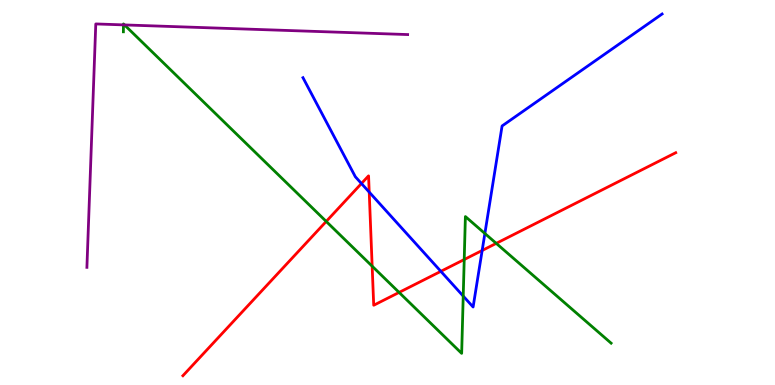[{'lines': ['blue', 'red'], 'intersections': [{'x': 4.66, 'y': 5.23}, {'x': 4.76, 'y': 5.01}, {'x': 5.69, 'y': 2.95}, {'x': 6.22, 'y': 3.49}]}, {'lines': ['green', 'red'], 'intersections': [{'x': 4.21, 'y': 4.25}, {'x': 4.8, 'y': 3.09}, {'x': 5.15, 'y': 2.4}, {'x': 5.99, 'y': 3.26}, {'x': 6.4, 'y': 3.68}]}, {'lines': ['purple', 'red'], 'intersections': []}, {'lines': ['blue', 'green'], 'intersections': [{'x': 5.98, 'y': 2.31}, {'x': 6.26, 'y': 3.94}]}, {'lines': ['blue', 'purple'], 'intersections': []}, {'lines': ['green', 'purple'], 'intersections': [{'x': 1.59, 'y': 9.35}, {'x': 1.61, 'y': 9.35}]}]